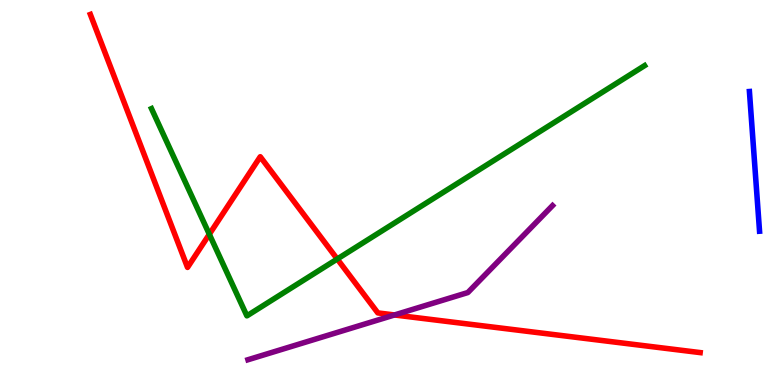[{'lines': ['blue', 'red'], 'intersections': []}, {'lines': ['green', 'red'], 'intersections': [{'x': 2.7, 'y': 3.92}, {'x': 4.35, 'y': 3.27}]}, {'lines': ['purple', 'red'], 'intersections': [{'x': 5.09, 'y': 1.82}]}, {'lines': ['blue', 'green'], 'intersections': []}, {'lines': ['blue', 'purple'], 'intersections': []}, {'lines': ['green', 'purple'], 'intersections': []}]